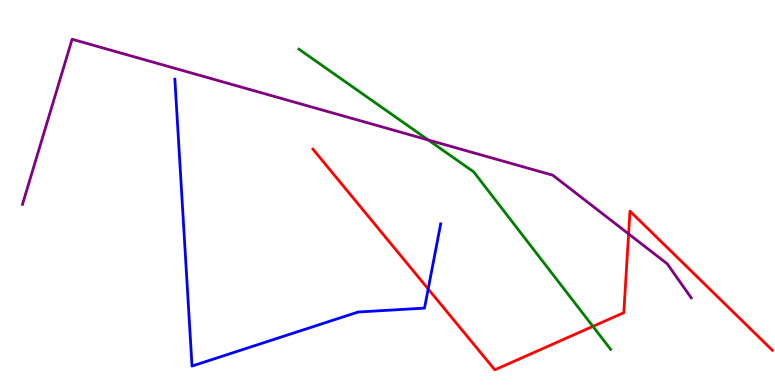[{'lines': ['blue', 'red'], 'intersections': [{'x': 5.52, 'y': 2.49}]}, {'lines': ['green', 'red'], 'intersections': [{'x': 7.65, 'y': 1.52}]}, {'lines': ['purple', 'red'], 'intersections': [{'x': 8.11, 'y': 3.92}]}, {'lines': ['blue', 'green'], 'intersections': []}, {'lines': ['blue', 'purple'], 'intersections': []}, {'lines': ['green', 'purple'], 'intersections': [{'x': 5.53, 'y': 6.36}]}]